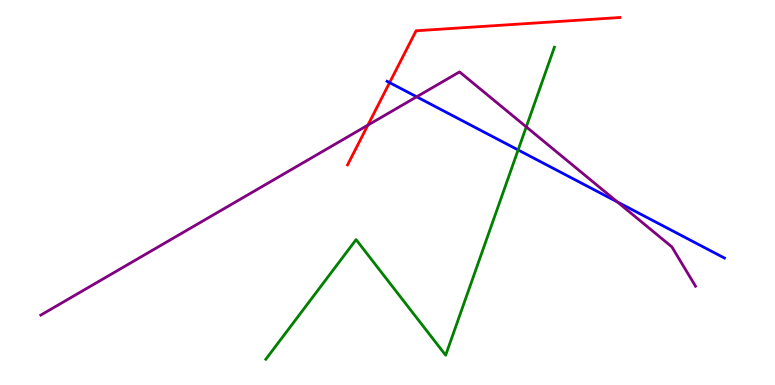[{'lines': ['blue', 'red'], 'intersections': [{'x': 5.03, 'y': 7.85}]}, {'lines': ['green', 'red'], 'intersections': []}, {'lines': ['purple', 'red'], 'intersections': [{'x': 4.75, 'y': 6.75}]}, {'lines': ['blue', 'green'], 'intersections': [{'x': 6.69, 'y': 6.11}]}, {'lines': ['blue', 'purple'], 'intersections': [{'x': 5.38, 'y': 7.49}, {'x': 7.97, 'y': 4.76}]}, {'lines': ['green', 'purple'], 'intersections': [{'x': 6.79, 'y': 6.7}]}]